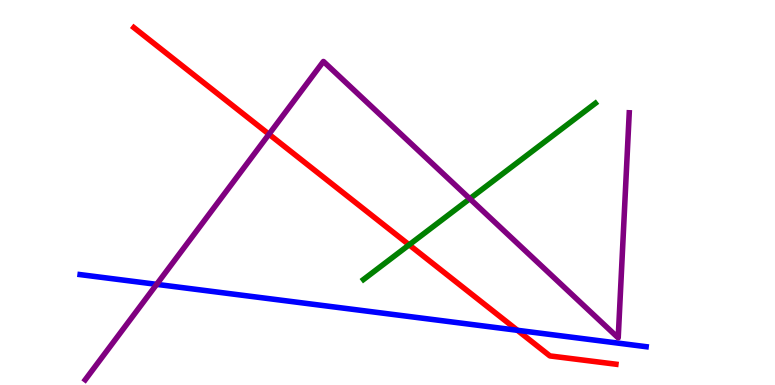[{'lines': ['blue', 'red'], 'intersections': [{'x': 6.68, 'y': 1.42}]}, {'lines': ['green', 'red'], 'intersections': [{'x': 5.28, 'y': 3.64}]}, {'lines': ['purple', 'red'], 'intersections': [{'x': 3.47, 'y': 6.51}]}, {'lines': ['blue', 'green'], 'intersections': []}, {'lines': ['blue', 'purple'], 'intersections': [{'x': 2.02, 'y': 2.61}]}, {'lines': ['green', 'purple'], 'intersections': [{'x': 6.06, 'y': 4.84}]}]